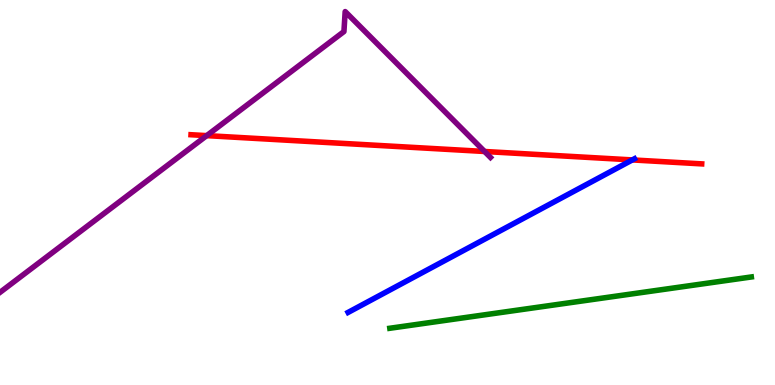[{'lines': ['blue', 'red'], 'intersections': [{'x': 8.16, 'y': 5.85}]}, {'lines': ['green', 'red'], 'intersections': []}, {'lines': ['purple', 'red'], 'intersections': [{'x': 2.67, 'y': 6.48}, {'x': 6.25, 'y': 6.07}]}, {'lines': ['blue', 'green'], 'intersections': []}, {'lines': ['blue', 'purple'], 'intersections': []}, {'lines': ['green', 'purple'], 'intersections': []}]